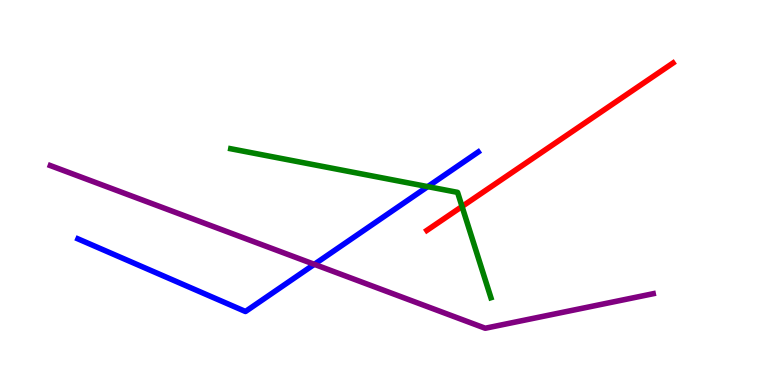[{'lines': ['blue', 'red'], 'intersections': []}, {'lines': ['green', 'red'], 'intersections': [{'x': 5.96, 'y': 4.64}]}, {'lines': ['purple', 'red'], 'intersections': []}, {'lines': ['blue', 'green'], 'intersections': [{'x': 5.52, 'y': 5.15}]}, {'lines': ['blue', 'purple'], 'intersections': [{'x': 4.06, 'y': 3.13}]}, {'lines': ['green', 'purple'], 'intersections': []}]